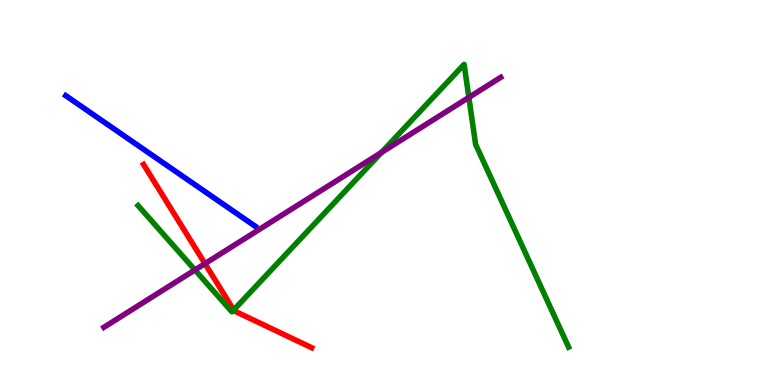[{'lines': ['blue', 'red'], 'intersections': []}, {'lines': ['green', 'red'], 'intersections': [{'x': 3.02, 'y': 1.95}]}, {'lines': ['purple', 'red'], 'intersections': [{'x': 2.64, 'y': 3.15}]}, {'lines': ['blue', 'green'], 'intersections': []}, {'lines': ['blue', 'purple'], 'intersections': []}, {'lines': ['green', 'purple'], 'intersections': [{'x': 2.52, 'y': 2.99}, {'x': 4.92, 'y': 6.04}, {'x': 6.05, 'y': 7.47}]}]